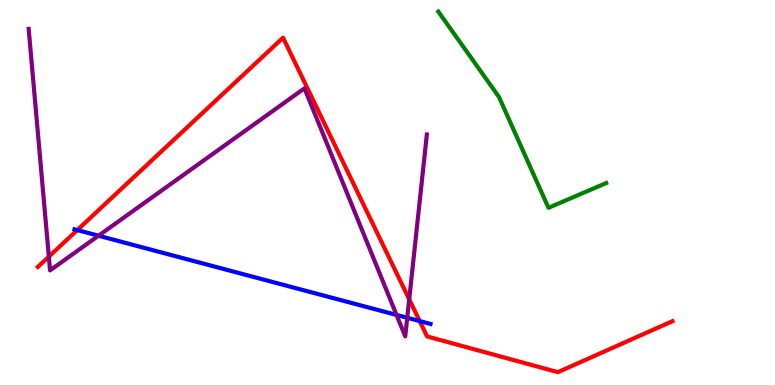[{'lines': ['blue', 'red'], 'intersections': [{'x': 0.997, 'y': 4.02}, {'x': 5.42, 'y': 1.66}]}, {'lines': ['green', 'red'], 'intersections': []}, {'lines': ['purple', 'red'], 'intersections': [{'x': 0.63, 'y': 3.33}, {'x': 5.28, 'y': 2.23}]}, {'lines': ['blue', 'green'], 'intersections': []}, {'lines': ['blue', 'purple'], 'intersections': [{'x': 1.27, 'y': 3.88}, {'x': 5.12, 'y': 1.82}, {'x': 5.25, 'y': 1.75}]}, {'lines': ['green', 'purple'], 'intersections': []}]